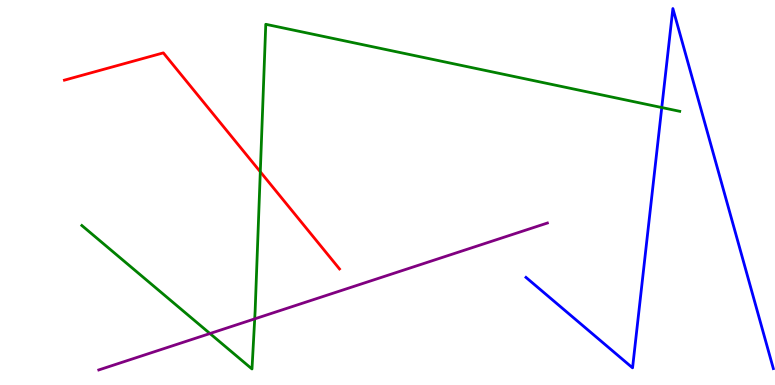[{'lines': ['blue', 'red'], 'intersections': []}, {'lines': ['green', 'red'], 'intersections': [{'x': 3.36, 'y': 5.54}]}, {'lines': ['purple', 'red'], 'intersections': []}, {'lines': ['blue', 'green'], 'intersections': [{'x': 8.54, 'y': 7.21}]}, {'lines': ['blue', 'purple'], 'intersections': []}, {'lines': ['green', 'purple'], 'intersections': [{'x': 2.71, 'y': 1.34}, {'x': 3.29, 'y': 1.72}]}]